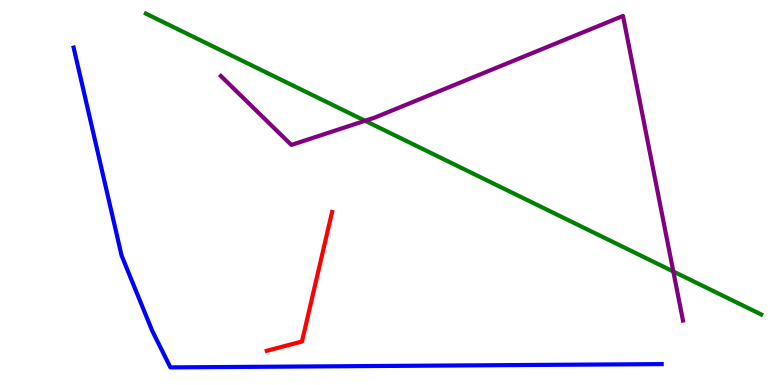[{'lines': ['blue', 'red'], 'intersections': []}, {'lines': ['green', 'red'], 'intersections': []}, {'lines': ['purple', 'red'], 'intersections': []}, {'lines': ['blue', 'green'], 'intersections': []}, {'lines': ['blue', 'purple'], 'intersections': []}, {'lines': ['green', 'purple'], 'intersections': [{'x': 4.71, 'y': 6.86}, {'x': 8.69, 'y': 2.95}]}]